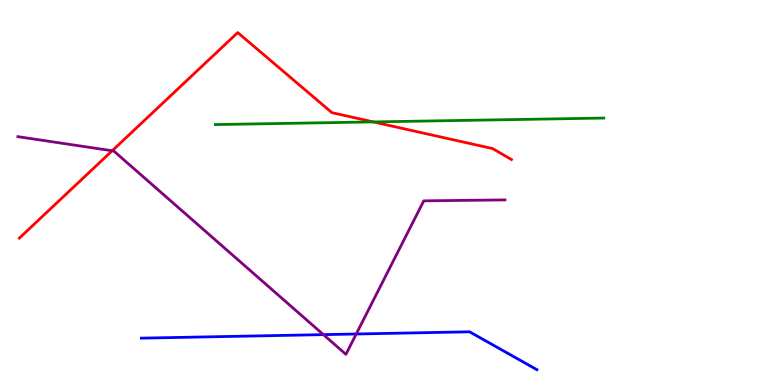[{'lines': ['blue', 'red'], 'intersections': []}, {'lines': ['green', 'red'], 'intersections': [{'x': 4.82, 'y': 6.83}]}, {'lines': ['purple', 'red'], 'intersections': [{'x': 1.45, 'y': 6.08}]}, {'lines': ['blue', 'green'], 'intersections': []}, {'lines': ['blue', 'purple'], 'intersections': [{'x': 4.17, 'y': 1.31}, {'x': 4.6, 'y': 1.32}]}, {'lines': ['green', 'purple'], 'intersections': []}]